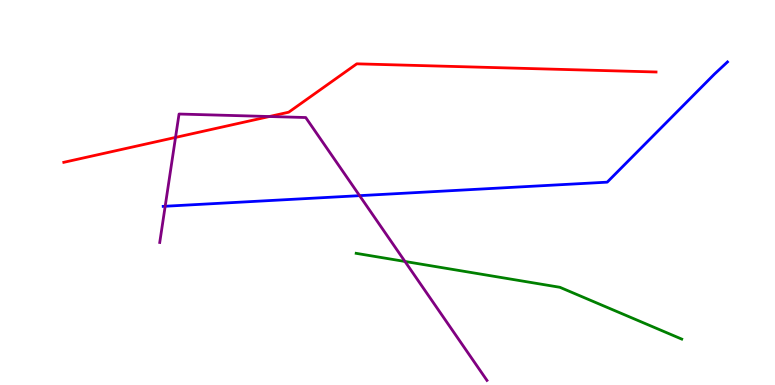[{'lines': ['blue', 'red'], 'intersections': []}, {'lines': ['green', 'red'], 'intersections': []}, {'lines': ['purple', 'red'], 'intersections': [{'x': 2.26, 'y': 6.43}, {'x': 3.48, 'y': 6.97}]}, {'lines': ['blue', 'green'], 'intersections': []}, {'lines': ['blue', 'purple'], 'intersections': [{'x': 2.13, 'y': 4.64}, {'x': 4.64, 'y': 4.92}]}, {'lines': ['green', 'purple'], 'intersections': [{'x': 5.23, 'y': 3.21}]}]